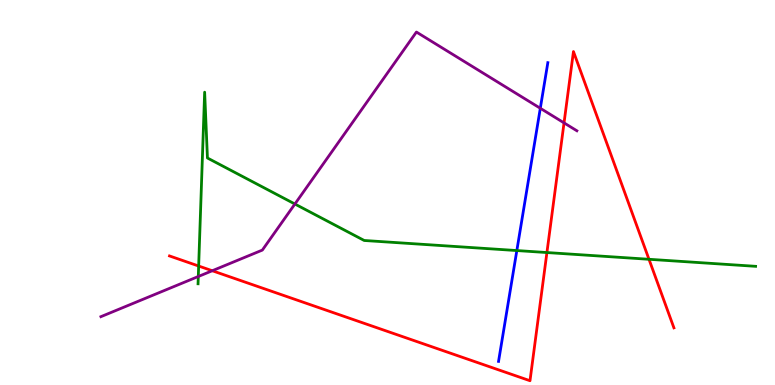[{'lines': ['blue', 'red'], 'intersections': []}, {'lines': ['green', 'red'], 'intersections': [{'x': 2.56, 'y': 3.09}, {'x': 7.06, 'y': 3.44}, {'x': 8.37, 'y': 3.27}]}, {'lines': ['purple', 'red'], 'intersections': [{'x': 2.74, 'y': 2.97}, {'x': 7.28, 'y': 6.81}]}, {'lines': ['blue', 'green'], 'intersections': [{'x': 6.67, 'y': 3.49}]}, {'lines': ['blue', 'purple'], 'intersections': [{'x': 6.97, 'y': 7.19}]}, {'lines': ['green', 'purple'], 'intersections': [{'x': 2.56, 'y': 2.82}, {'x': 3.81, 'y': 4.7}]}]